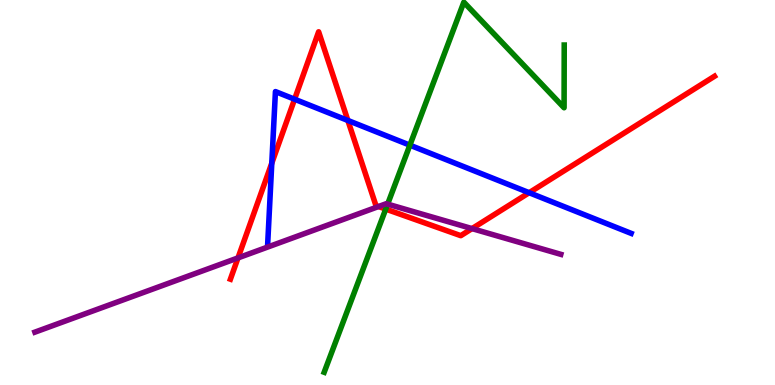[{'lines': ['blue', 'red'], 'intersections': [{'x': 3.51, 'y': 5.76}, {'x': 3.8, 'y': 7.42}, {'x': 4.49, 'y': 6.87}, {'x': 6.83, 'y': 4.99}]}, {'lines': ['green', 'red'], 'intersections': [{'x': 4.98, 'y': 4.57}]}, {'lines': ['purple', 'red'], 'intersections': [{'x': 3.07, 'y': 3.3}, {'x': 4.88, 'y': 4.64}, {'x': 6.09, 'y': 4.06}]}, {'lines': ['blue', 'green'], 'intersections': [{'x': 5.29, 'y': 6.23}]}, {'lines': ['blue', 'purple'], 'intersections': []}, {'lines': ['green', 'purple'], 'intersections': [{'x': 5.0, 'y': 4.7}]}]